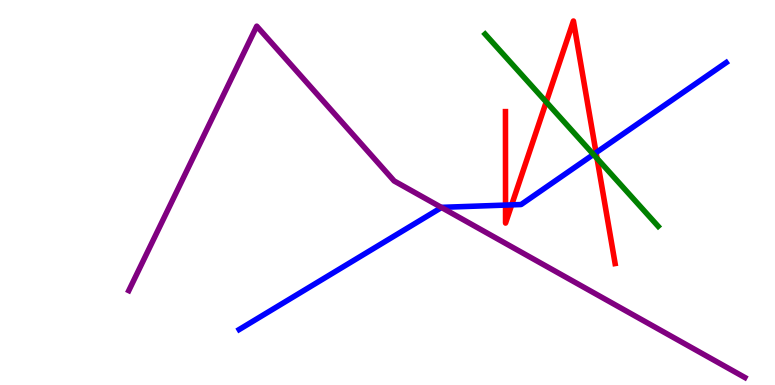[{'lines': ['blue', 'red'], 'intersections': [{'x': 6.52, 'y': 4.67}, {'x': 6.6, 'y': 4.68}, {'x': 7.69, 'y': 6.03}]}, {'lines': ['green', 'red'], 'intersections': [{'x': 7.05, 'y': 7.35}, {'x': 7.7, 'y': 5.89}]}, {'lines': ['purple', 'red'], 'intersections': []}, {'lines': ['blue', 'green'], 'intersections': [{'x': 7.66, 'y': 5.99}]}, {'lines': ['blue', 'purple'], 'intersections': [{'x': 5.7, 'y': 4.61}]}, {'lines': ['green', 'purple'], 'intersections': []}]